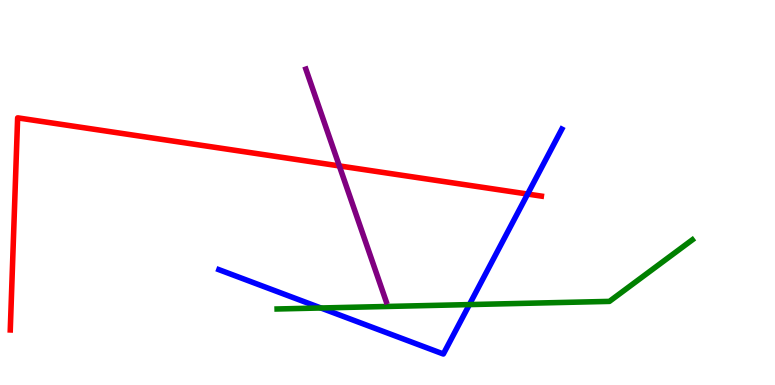[{'lines': ['blue', 'red'], 'intersections': [{'x': 6.81, 'y': 4.96}]}, {'lines': ['green', 'red'], 'intersections': []}, {'lines': ['purple', 'red'], 'intersections': [{'x': 4.38, 'y': 5.69}]}, {'lines': ['blue', 'green'], 'intersections': [{'x': 4.14, 'y': 2.0}, {'x': 6.06, 'y': 2.09}]}, {'lines': ['blue', 'purple'], 'intersections': []}, {'lines': ['green', 'purple'], 'intersections': []}]